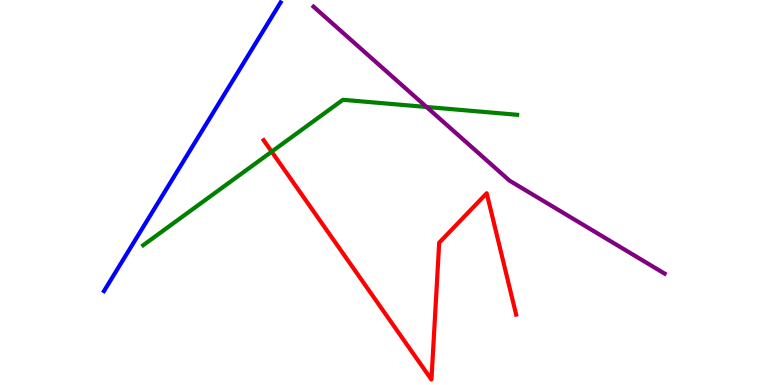[{'lines': ['blue', 'red'], 'intersections': []}, {'lines': ['green', 'red'], 'intersections': [{'x': 3.51, 'y': 6.06}]}, {'lines': ['purple', 'red'], 'intersections': []}, {'lines': ['blue', 'green'], 'intersections': []}, {'lines': ['blue', 'purple'], 'intersections': []}, {'lines': ['green', 'purple'], 'intersections': [{'x': 5.5, 'y': 7.22}]}]